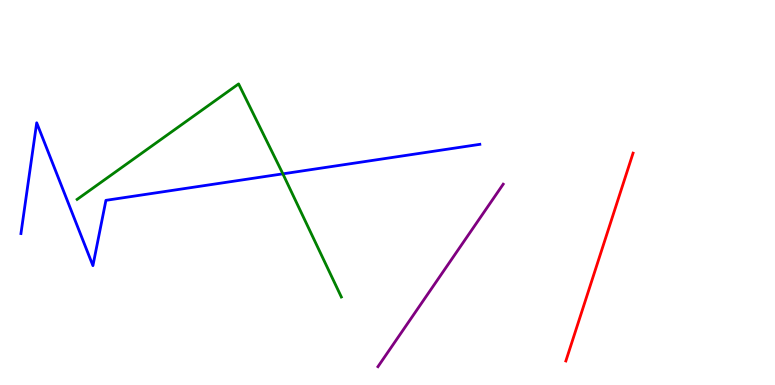[{'lines': ['blue', 'red'], 'intersections': []}, {'lines': ['green', 'red'], 'intersections': []}, {'lines': ['purple', 'red'], 'intersections': []}, {'lines': ['blue', 'green'], 'intersections': [{'x': 3.65, 'y': 5.48}]}, {'lines': ['blue', 'purple'], 'intersections': []}, {'lines': ['green', 'purple'], 'intersections': []}]